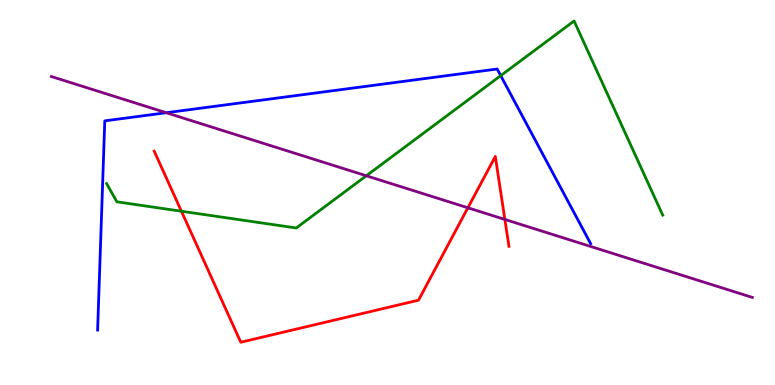[{'lines': ['blue', 'red'], 'intersections': []}, {'lines': ['green', 'red'], 'intersections': [{'x': 2.34, 'y': 4.51}]}, {'lines': ['purple', 'red'], 'intersections': [{'x': 6.04, 'y': 4.6}, {'x': 6.51, 'y': 4.3}]}, {'lines': ['blue', 'green'], 'intersections': [{'x': 6.46, 'y': 8.04}]}, {'lines': ['blue', 'purple'], 'intersections': [{'x': 2.15, 'y': 7.07}]}, {'lines': ['green', 'purple'], 'intersections': [{'x': 4.73, 'y': 5.43}]}]